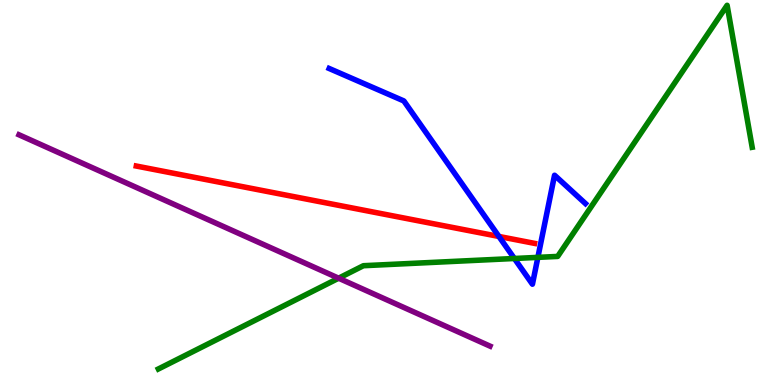[{'lines': ['blue', 'red'], 'intersections': [{'x': 6.44, 'y': 3.86}]}, {'lines': ['green', 'red'], 'intersections': []}, {'lines': ['purple', 'red'], 'intersections': []}, {'lines': ['blue', 'green'], 'intersections': [{'x': 6.64, 'y': 3.29}, {'x': 6.94, 'y': 3.32}]}, {'lines': ['blue', 'purple'], 'intersections': []}, {'lines': ['green', 'purple'], 'intersections': [{'x': 4.37, 'y': 2.77}]}]